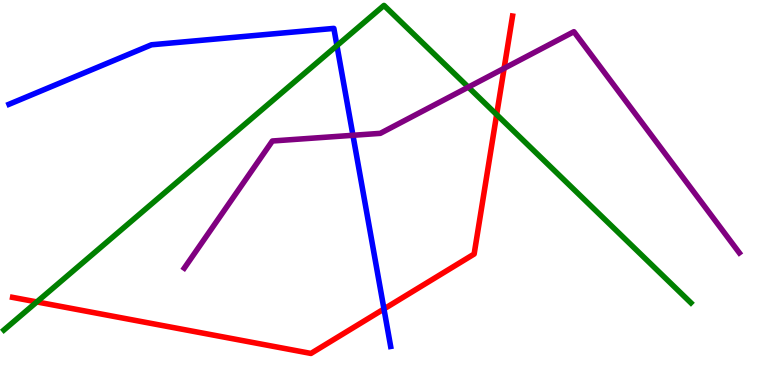[{'lines': ['blue', 'red'], 'intersections': [{'x': 4.95, 'y': 1.98}]}, {'lines': ['green', 'red'], 'intersections': [{'x': 0.475, 'y': 2.16}, {'x': 6.41, 'y': 7.02}]}, {'lines': ['purple', 'red'], 'intersections': [{'x': 6.5, 'y': 8.22}]}, {'lines': ['blue', 'green'], 'intersections': [{'x': 4.35, 'y': 8.82}]}, {'lines': ['blue', 'purple'], 'intersections': [{'x': 4.55, 'y': 6.49}]}, {'lines': ['green', 'purple'], 'intersections': [{'x': 6.04, 'y': 7.74}]}]